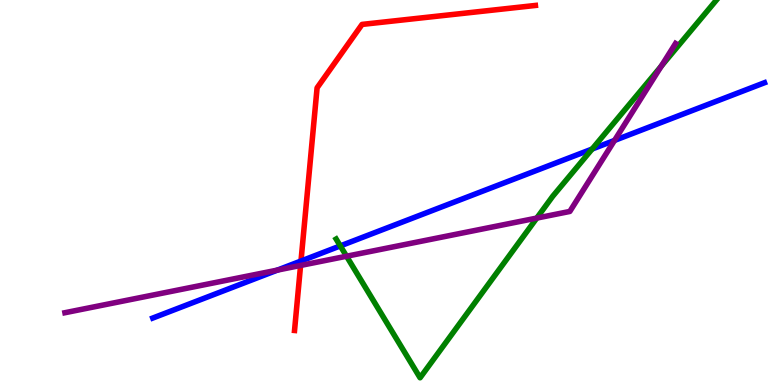[{'lines': ['blue', 'red'], 'intersections': [{'x': 3.88, 'y': 3.22}]}, {'lines': ['green', 'red'], 'intersections': []}, {'lines': ['purple', 'red'], 'intersections': [{'x': 3.88, 'y': 3.11}]}, {'lines': ['blue', 'green'], 'intersections': [{'x': 4.39, 'y': 3.61}, {'x': 7.64, 'y': 6.13}]}, {'lines': ['blue', 'purple'], 'intersections': [{'x': 3.58, 'y': 2.98}, {'x': 7.93, 'y': 6.35}]}, {'lines': ['green', 'purple'], 'intersections': [{'x': 4.47, 'y': 3.34}, {'x': 6.93, 'y': 4.34}, {'x': 8.53, 'y': 8.28}]}]